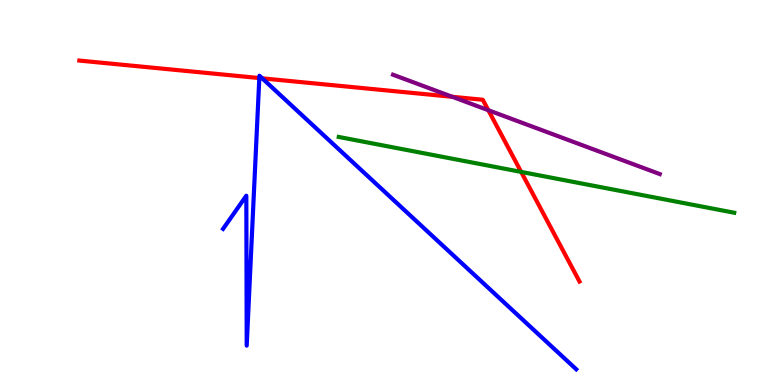[{'lines': ['blue', 'red'], 'intersections': [{'x': 3.35, 'y': 7.97}, {'x': 3.38, 'y': 7.97}]}, {'lines': ['green', 'red'], 'intersections': [{'x': 6.72, 'y': 5.53}]}, {'lines': ['purple', 'red'], 'intersections': [{'x': 5.84, 'y': 7.49}, {'x': 6.3, 'y': 7.14}]}, {'lines': ['blue', 'green'], 'intersections': []}, {'lines': ['blue', 'purple'], 'intersections': []}, {'lines': ['green', 'purple'], 'intersections': []}]